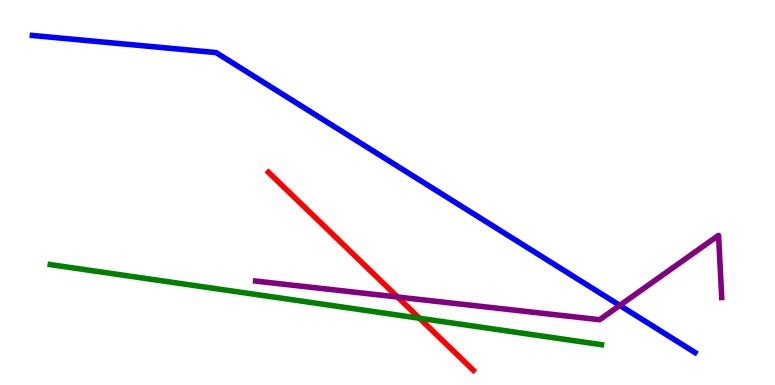[{'lines': ['blue', 'red'], 'intersections': []}, {'lines': ['green', 'red'], 'intersections': [{'x': 5.41, 'y': 1.73}]}, {'lines': ['purple', 'red'], 'intersections': [{'x': 5.13, 'y': 2.29}]}, {'lines': ['blue', 'green'], 'intersections': []}, {'lines': ['blue', 'purple'], 'intersections': [{'x': 8.0, 'y': 2.07}]}, {'lines': ['green', 'purple'], 'intersections': []}]